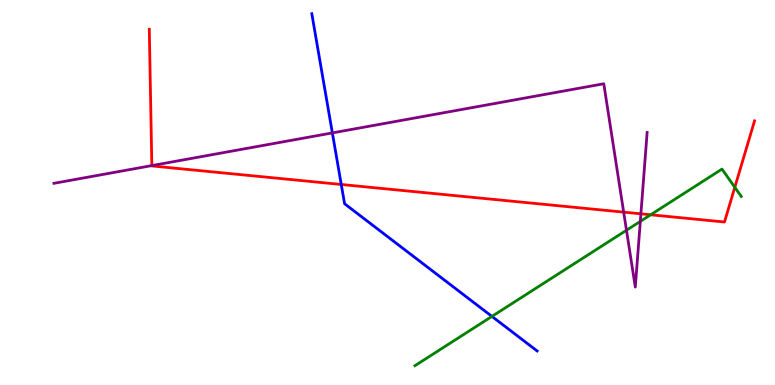[{'lines': ['blue', 'red'], 'intersections': [{'x': 4.4, 'y': 5.21}]}, {'lines': ['green', 'red'], 'intersections': [{'x': 8.4, 'y': 4.42}, {'x': 9.48, 'y': 5.14}]}, {'lines': ['purple', 'red'], 'intersections': [{'x': 1.96, 'y': 5.7}, {'x': 8.05, 'y': 4.49}, {'x': 8.27, 'y': 4.45}]}, {'lines': ['blue', 'green'], 'intersections': [{'x': 6.35, 'y': 1.78}]}, {'lines': ['blue', 'purple'], 'intersections': [{'x': 4.29, 'y': 6.55}]}, {'lines': ['green', 'purple'], 'intersections': [{'x': 8.08, 'y': 4.02}, {'x': 8.26, 'y': 4.25}]}]